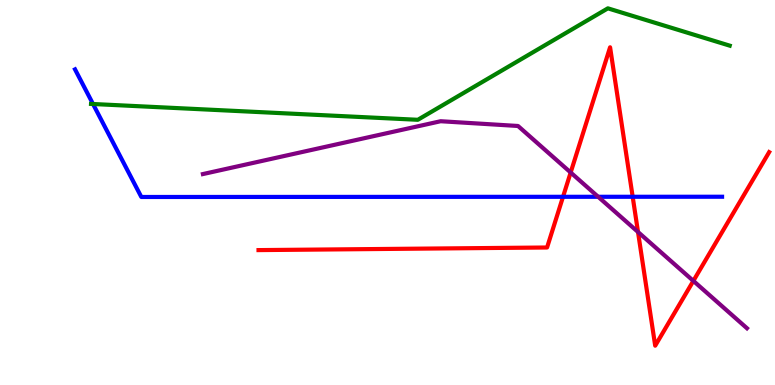[{'lines': ['blue', 'red'], 'intersections': [{'x': 7.26, 'y': 4.89}, {'x': 8.16, 'y': 4.89}]}, {'lines': ['green', 'red'], 'intersections': []}, {'lines': ['purple', 'red'], 'intersections': [{'x': 7.36, 'y': 5.52}, {'x': 8.23, 'y': 3.97}, {'x': 8.95, 'y': 2.7}]}, {'lines': ['blue', 'green'], 'intersections': [{'x': 1.2, 'y': 7.3}]}, {'lines': ['blue', 'purple'], 'intersections': [{'x': 7.72, 'y': 4.89}]}, {'lines': ['green', 'purple'], 'intersections': []}]